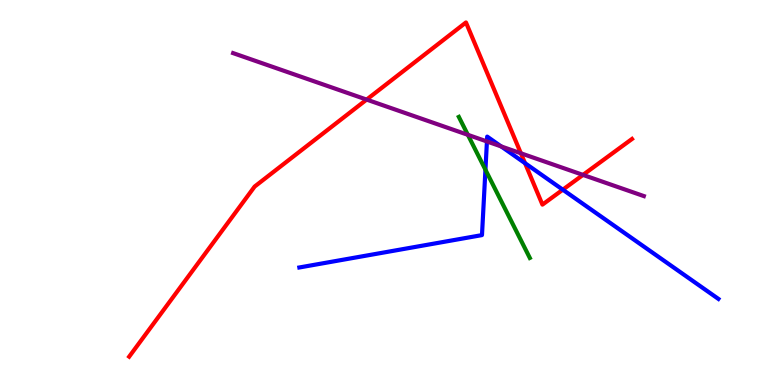[{'lines': ['blue', 'red'], 'intersections': [{'x': 6.77, 'y': 5.76}, {'x': 7.26, 'y': 5.07}]}, {'lines': ['green', 'red'], 'intersections': []}, {'lines': ['purple', 'red'], 'intersections': [{'x': 4.73, 'y': 7.41}, {'x': 6.72, 'y': 6.02}, {'x': 7.52, 'y': 5.46}]}, {'lines': ['blue', 'green'], 'intersections': [{'x': 6.26, 'y': 5.59}]}, {'lines': ['blue', 'purple'], 'intersections': [{'x': 6.28, 'y': 6.33}, {'x': 6.47, 'y': 6.2}]}, {'lines': ['green', 'purple'], 'intersections': [{'x': 6.04, 'y': 6.5}]}]